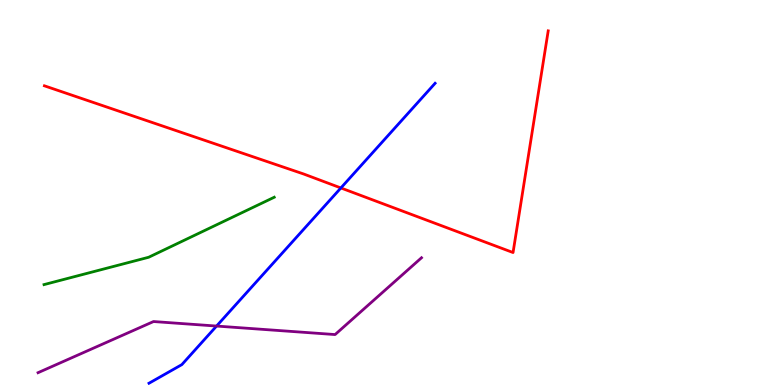[{'lines': ['blue', 'red'], 'intersections': [{'x': 4.4, 'y': 5.12}]}, {'lines': ['green', 'red'], 'intersections': []}, {'lines': ['purple', 'red'], 'intersections': []}, {'lines': ['blue', 'green'], 'intersections': []}, {'lines': ['blue', 'purple'], 'intersections': [{'x': 2.79, 'y': 1.53}]}, {'lines': ['green', 'purple'], 'intersections': []}]